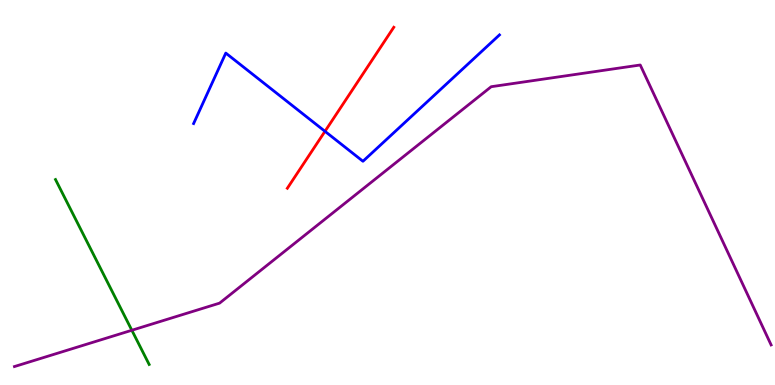[{'lines': ['blue', 'red'], 'intersections': [{'x': 4.19, 'y': 6.59}]}, {'lines': ['green', 'red'], 'intersections': []}, {'lines': ['purple', 'red'], 'intersections': []}, {'lines': ['blue', 'green'], 'intersections': []}, {'lines': ['blue', 'purple'], 'intersections': []}, {'lines': ['green', 'purple'], 'intersections': [{'x': 1.7, 'y': 1.42}]}]